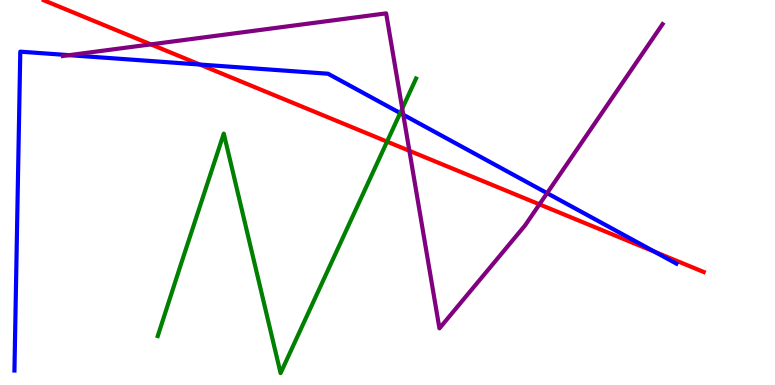[{'lines': ['blue', 'red'], 'intersections': [{'x': 2.58, 'y': 8.32}, {'x': 8.45, 'y': 3.46}]}, {'lines': ['green', 'red'], 'intersections': [{'x': 4.99, 'y': 6.32}]}, {'lines': ['purple', 'red'], 'intersections': [{'x': 1.95, 'y': 8.85}, {'x': 5.28, 'y': 6.08}, {'x': 6.96, 'y': 4.69}]}, {'lines': ['blue', 'green'], 'intersections': [{'x': 5.16, 'y': 7.06}]}, {'lines': ['blue', 'purple'], 'intersections': [{'x': 0.892, 'y': 8.57}, {'x': 5.2, 'y': 7.02}, {'x': 7.06, 'y': 4.98}]}, {'lines': ['green', 'purple'], 'intersections': [{'x': 5.19, 'y': 7.18}]}]